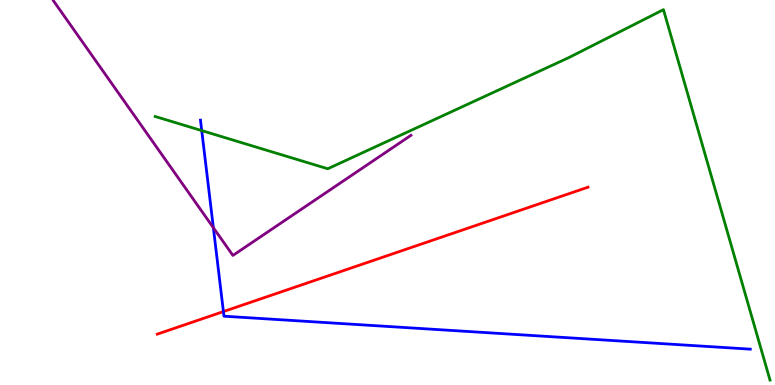[{'lines': ['blue', 'red'], 'intersections': [{'x': 2.88, 'y': 1.91}]}, {'lines': ['green', 'red'], 'intersections': []}, {'lines': ['purple', 'red'], 'intersections': []}, {'lines': ['blue', 'green'], 'intersections': [{'x': 2.6, 'y': 6.61}]}, {'lines': ['blue', 'purple'], 'intersections': [{'x': 2.75, 'y': 4.09}]}, {'lines': ['green', 'purple'], 'intersections': []}]